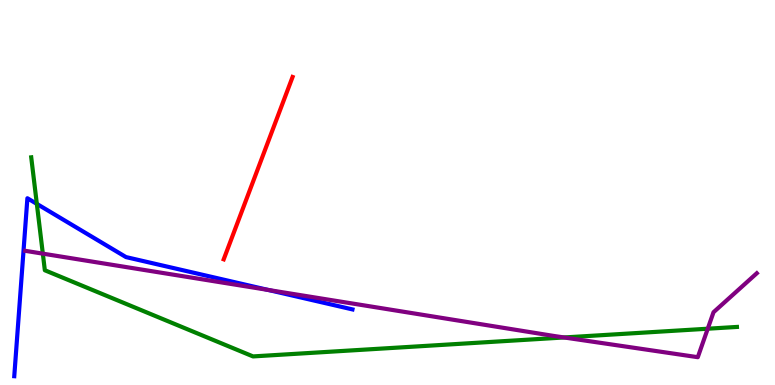[{'lines': ['blue', 'red'], 'intersections': []}, {'lines': ['green', 'red'], 'intersections': []}, {'lines': ['purple', 'red'], 'intersections': []}, {'lines': ['blue', 'green'], 'intersections': [{'x': 0.475, 'y': 4.7}]}, {'lines': ['blue', 'purple'], 'intersections': [{'x': 3.46, 'y': 2.47}]}, {'lines': ['green', 'purple'], 'intersections': [{'x': 0.553, 'y': 3.41}, {'x': 7.28, 'y': 1.23}, {'x': 9.13, 'y': 1.46}]}]